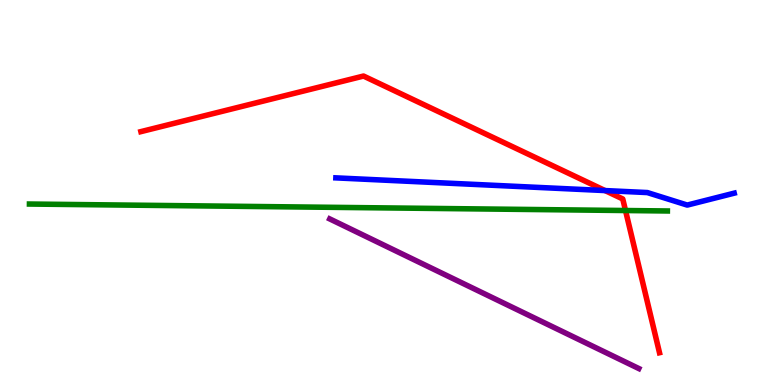[{'lines': ['blue', 'red'], 'intersections': [{'x': 7.81, 'y': 5.05}]}, {'lines': ['green', 'red'], 'intersections': [{'x': 8.07, 'y': 4.53}]}, {'lines': ['purple', 'red'], 'intersections': []}, {'lines': ['blue', 'green'], 'intersections': []}, {'lines': ['blue', 'purple'], 'intersections': []}, {'lines': ['green', 'purple'], 'intersections': []}]